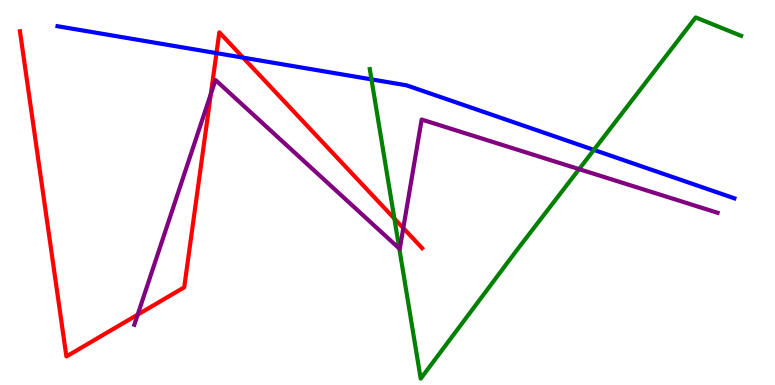[{'lines': ['blue', 'red'], 'intersections': [{'x': 2.79, 'y': 8.62}, {'x': 3.14, 'y': 8.5}]}, {'lines': ['green', 'red'], 'intersections': [{'x': 5.09, 'y': 4.32}]}, {'lines': ['purple', 'red'], 'intersections': [{'x': 1.78, 'y': 1.83}, {'x': 2.72, 'y': 7.56}, {'x': 5.2, 'y': 4.08}]}, {'lines': ['blue', 'green'], 'intersections': [{'x': 4.79, 'y': 7.94}, {'x': 7.66, 'y': 6.11}]}, {'lines': ['blue', 'purple'], 'intersections': []}, {'lines': ['green', 'purple'], 'intersections': [{'x': 5.15, 'y': 3.54}, {'x': 7.47, 'y': 5.61}]}]